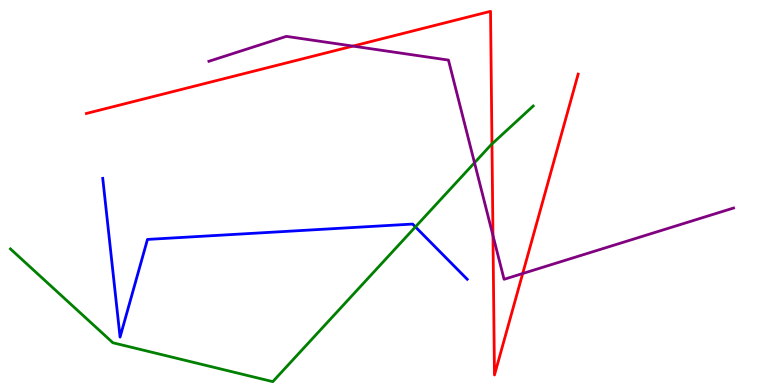[{'lines': ['blue', 'red'], 'intersections': []}, {'lines': ['green', 'red'], 'intersections': [{'x': 6.35, 'y': 6.26}]}, {'lines': ['purple', 'red'], 'intersections': [{'x': 4.55, 'y': 8.8}, {'x': 6.36, 'y': 3.88}, {'x': 6.74, 'y': 2.9}]}, {'lines': ['blue', 'green'], 'intersections': [{'x': 5.36, 'y': 4.11}]}, {'lines': ['blue', 'purple'], 'intersections': []}, {'lines': ['green', 'purple'], 'intersections': [{'x': 6.12, 'y': 5.77}]}]